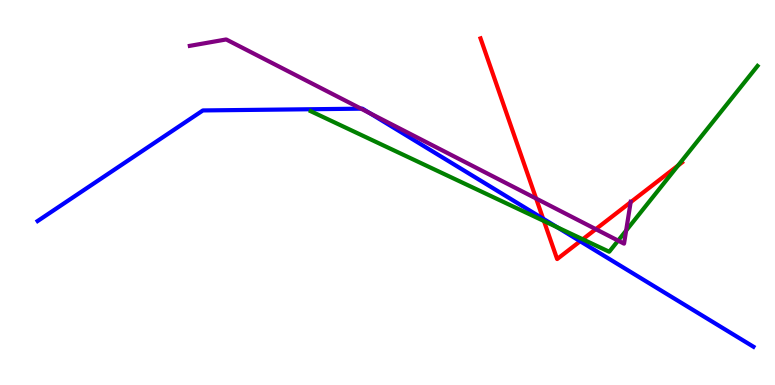[{'lines': ['blue', 'red'], 'intersections': [{'x': 7.01, 'y': 4.32}, {'x': 7.49, 'y': 3.73}]}, {'lines': ['green', 'red'], 'intersections': [{'x': 7.02, 'y': 4.26}, {'x': 7.52, 'y': 3.78}, {'x': 8.75, 'y': 5.7}]}, {'lines': ['purple', 'red'], 'intersections': [{'x': 6.92, 'y': 4.84}, {'x': 7.69, 'y': 4.05}, {'x': 8.14, 'y': 4.75}]}, {'lines': ['blue', 'green'], 'intersections': [{'x': 7.19, 'y': 4.1}]}, {'lines': ['blue', 'purple'], 'intersections': [{'x': 4.66, 'y': 7.18}, {'x': 4.77, 'y': 7.06}]}, {'lines': ['green', 'purple'], 'intersections': [{'x': 7.98, 'y': 3.75}, {'x': 8.08, 'y': 4.01}]}]